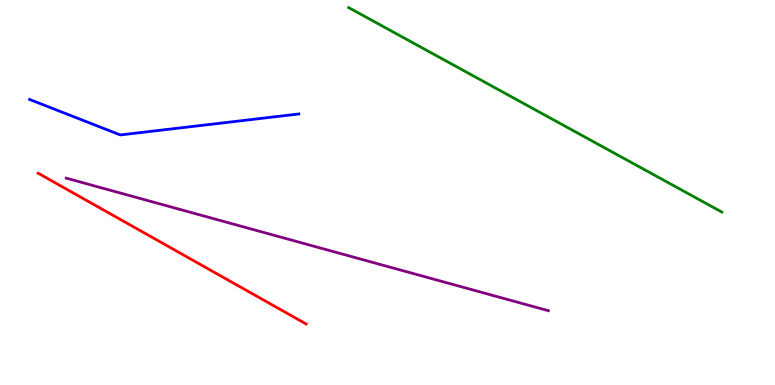[{'lines': ['blue', 'red'], 'intersections': []}, {'lines': ['green', 'red'], 'intersections': []}, {'lines': ['purple', 'red'], 'intersections': []}, {'lines': ['blue', 'green'], 'intersections': []}, {'lines': ['blue', 'purple'], 'intersections': []}, {'lines': ['green', 'purple'], 'intersections': []}]